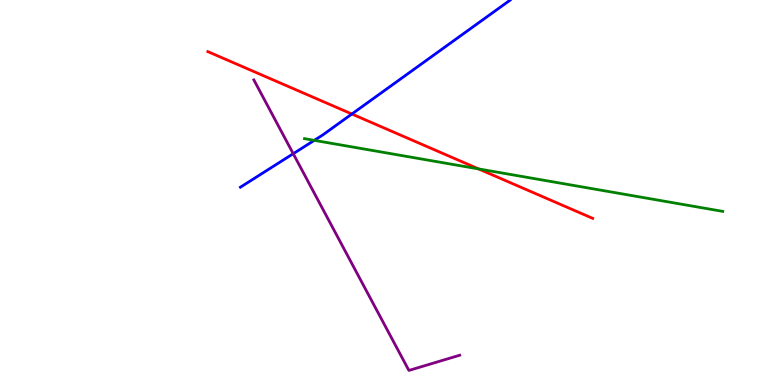[{'lines': ['blue', 'red'], 'intersections': [{'x': 4.54, 'y': 7.04}]}, {'lines': ['green', 'red'], 'intersections': [{'x': 6.18, 'y': 5.61}]}, {'lines': ['purple', 'red'], 'intersections': []}, {'lines': ['blue', 'green'], 'intersections': [{'x': 4.06, 'y': 6.35}]}, {'lines': ['blue', 'purple'], 'intersections': [{'x': 3.78, 'y': 6.01}]}, {'lines': ['green', 'purple'], 'intersections': []}]